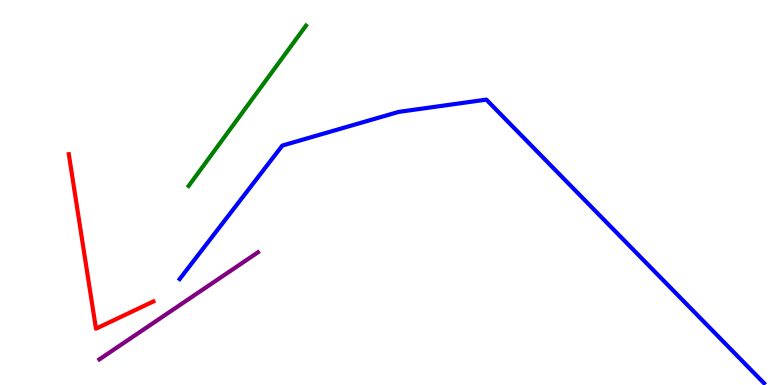[{'lines': ['blue', 'red'], 'intersections': []}, {'lines': ['green', 'red'], 'intersections': []}, {'lines': ['purple', 'red'], 'intersections': []}, {'lines': ['blue', 'green'], 'intersections': []}, {'lines': ['blue', 'purple'], 'intersections': []}, {'lines': ['green', 'purple'], 'intersections': []}]